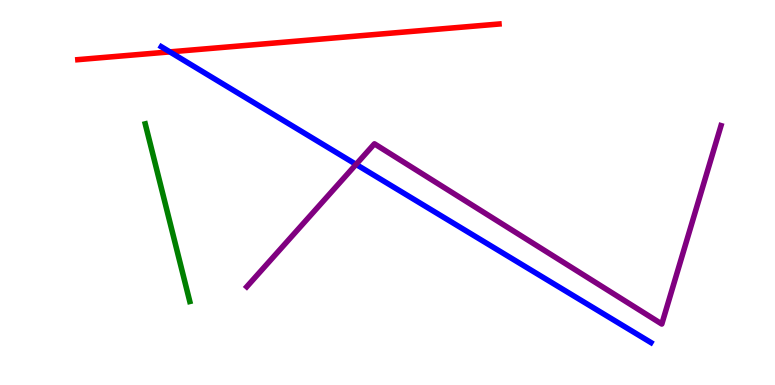[{'lines': ['blue', 'red'], 'intersections': [{'x': 2.19, 'y': 8.65}]}, {'lines': ['green', 'red'], 'intersections': []}, {'lines': ['purple', 'red'], 'intersections': []}, {'lines': ['blue', 'green'], 'intersections': []}, {'lines': ['blue', 'purple'], 'intersections': [{'x': 4.59, 'y': 5.73}]}, {'lines': ['green', 'purple'], 'intersections': []}]